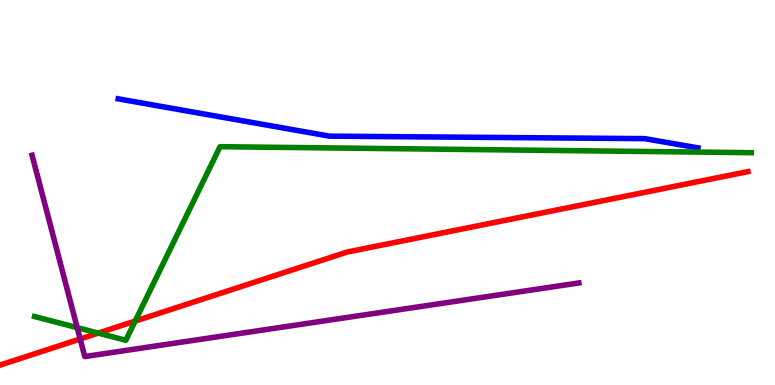[{'lines': ['blue', 'red'], 'intersections': []}, {'lines': ['green', 'red'], 'intersections': [{'x': 1.27, 'y': 1.35}, {'x': 1.74, 'y': 1.66}]}, {'lines': ['purple', 'red'], 'intersections': [{'x': 1.03, 'y': 1.2}]}, {'lines': ['blue', 'green'], 'intersections': []}, {'lines': ['blue', 'purple'], 'intersections': []}, {'lines': ['green', 'purple'], 'intersections': [{'x': 0.996, 'y': 1.49}]}]